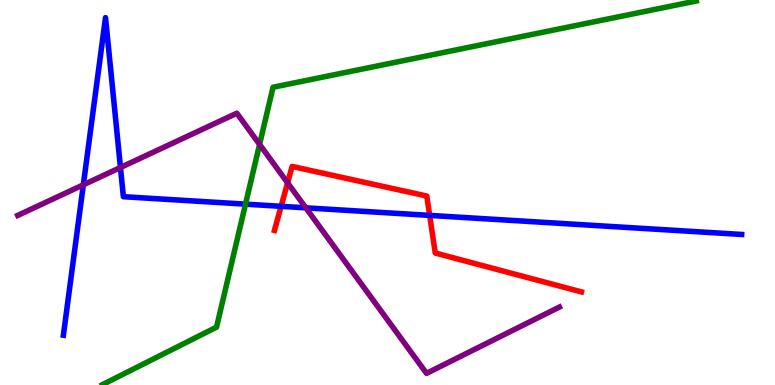[{'lines': ['blue', 'red'], 'intersections': [{'x': 3.63, 'y': 4.64}, {'x': 5.54, 'y': 4.41}]}, {'lines': ['green', 'red'], 'intersections': []}, {'lines': ['purple', 'red'], 'intersections': [{'x': 3.71, 'y': 5.25}]}, {'lines': ['blue', 'green'], 'intersections': [{'x': 3.17, 'y': 4.7}]}, {'lines': ['blue', 'purple'], 'intersections': [{'x': 1.08, 'y': 5.2}, {'x': 1.55, 'y': 5.65}, {'x': 3.95, 'y': 4.6}]}, {'lines': ['green', 'purple'], 'intersections': [{'x': 3.35, 'y': 6.25}]}]